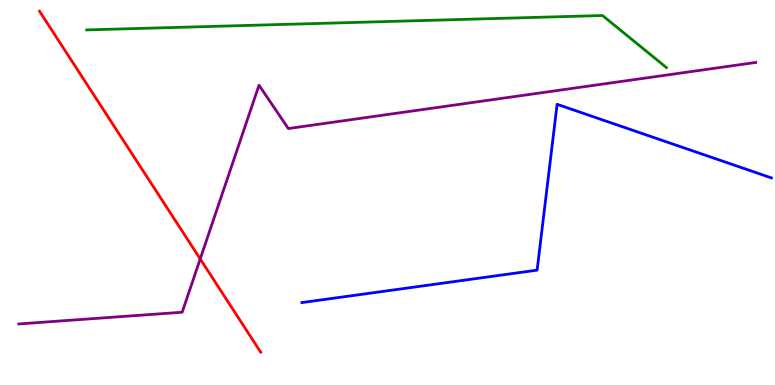[{'lines': ['blue', 'red'], 'intersections': []}, {'lines': ['green', 'red'], 'intersections': []}, {'lines': ['purple', 'red'], 'intersections': [{'x': 2.58, 'y': 3.27}]}, {'lines': ['blue', 'green'], 'intersections': []}, {'lines': ['blue', 'purple'], 'intersections': []}, {'lines': ['green', 'purple'], 'intersections': []}]